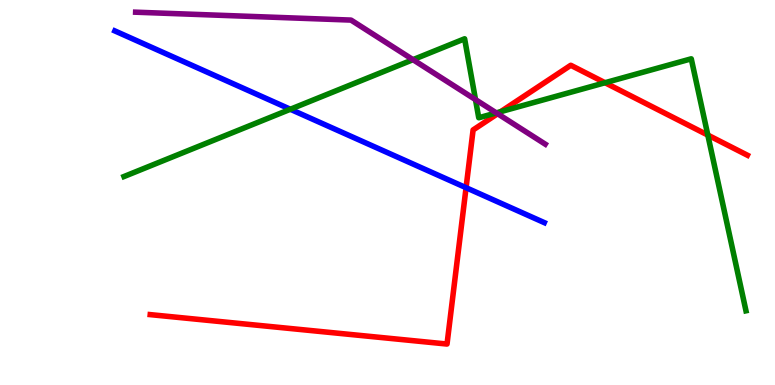[{'lines': ['blue', 'red'], 'intersections': [{'x': 6.01, 'y': 5.12}]}, {'lines': ['green', 'red'], 'intersections': [{'x': 6.46, 'y': 7.1}, {'x': 7.81, 'y': 7.85}, {'x': 9.13, 'y': 6.49}]}, {'lines': ['purple', 'red'], 'intersections': [{'x': 6.42, 'y': 7.05}]}, {'lines': ['blue', 'green'], 'intersections': [{'x': 3.75, 'y': 7.16}]}, {'lines': ['blue', 'purple'], 'intersections': []}, {'lines': ['green', 'purple'], 'intersections': [{'x': 5.33, 'y': 8.45}, {'x': 6.14, 'y': 7.41}, {'x': 6.4, 'y': 7.07}]}]